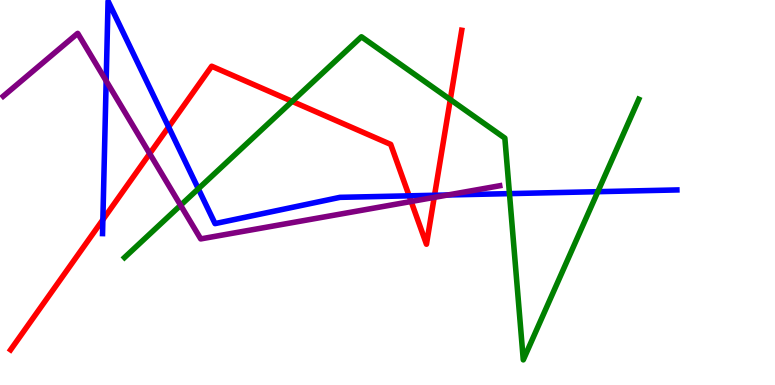[{'lines': ['blue', 'red'], 'intersections': [{'x': 1.33, 'y': 4.29}, {'x': 2.18, 'y': 6.7}, {'x': 5.28, 'y': 4.91}, {'x': 5.61, 'y': 4.93}]}, {'lines': ['green', 'red'], 'intersections': [{'x': 3.77, 'y': 7.37}, {'x': 5.81, 'y': 7.41}]}, {'lines': ['purple', 'red'], 'intersections': [{'x': 1.93, 'y': 6.01}, {'x': 5.31, 'y': 4.77}, {'x': 5.6, 'y': 4.87}]}, {'lines': ['blue', 'green'], 'intersections': [{'x': 2.56, 'y': 5.1}, {'x': 6.57, 'y': 4.97}, {'x': 7.71, 'y': 5.02}]}, {'lines': ['blue', 'purple'], 'intersections': [{'x': 1.37, 'y': 7.9}, {'x': 5.78, 'y': 4.94}]}, {'lines': ['green', 'purple'], 'intersections': [{'x': 2.33, 'y': 4.67}]}]